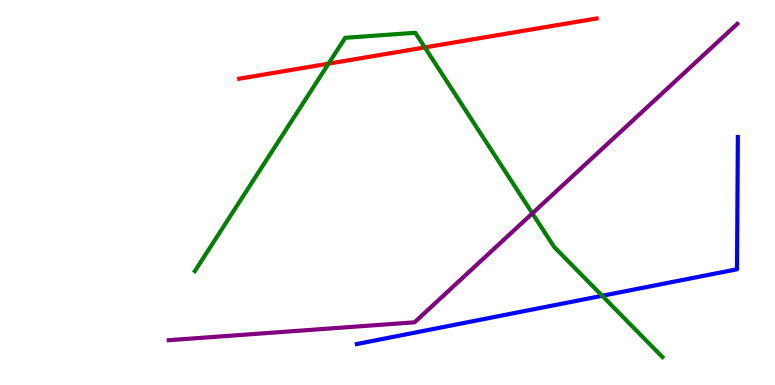[{'lines': ['blue', 'red'], 'intersections': []}, {'lines': ['green', 'red'], 'intersections': [{'x': 4.24, 'y': 8.35}, {'x': 5.48, 'y': 8.77}]}, {'lines': ['purple', 'red'], 'intersections': []}, {'lines': ['blue', 'green'], 'intersections': [{'x': 7.77, 'y': 2.32}]}, {'lines': ['blue', 'purple'], 'intersections': []}, {'lines': ['green', 'purple'], 'intersections': [{'x': 6.87, 'y': 4.46}]}]